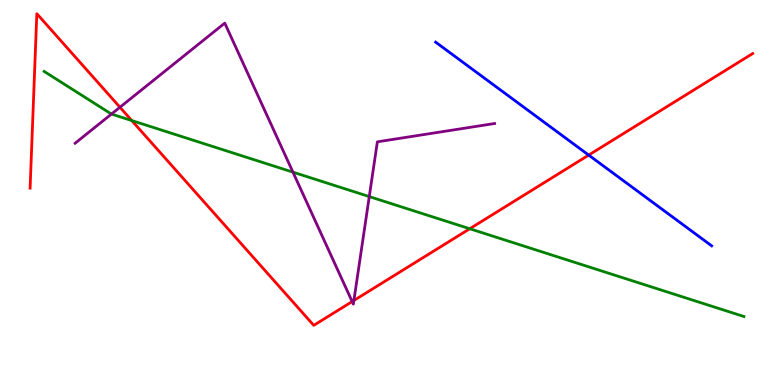[{'lines': ['blue', 'red'], 'intersections': [{'x': 7.6, 'y': 5.97}]}, {'lines': ['green', 'red'], 'intersections': [{'x': 1.7, 'y': 6.87}, {'x': 6.06, 'y': 4.06}]}, {'lines': ['purple', 'red'], 'intersections': [{'x': 1.55, 'y': 7.21}, {'x': 4.54, 'y': 2.17}, {'x': 4.57, 'y': 2.2}]}, {'lines': ['blue', 'green'], 'intersections': []}, {'lines': ['blue', 'purple'], 'intersections': []}, {'lines': ['green', 'purple'], 'intersections': [{'x': 1.44, 'y': 7.04}, {'x': 3.78, 'y': 5.53}, {'x': 4.76, 'y': 4.89}]}]